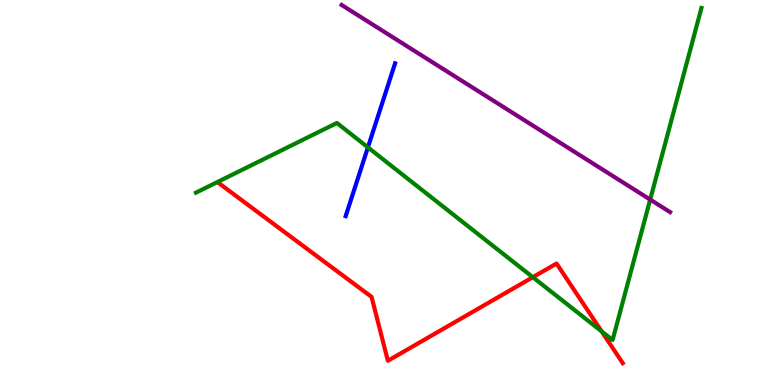[{'lines': ['blue', 'red'], 'intersections': []}, {'lines': ['green', 'red'], 'intersections': [{'x': 6.88, 'y': 2.8}, {'x': 7.76, 'y': 1.39}]}, {'lines': ['purple', 'red'], 'intersections': []}, {'lines': ['blue', 'green'], 'intersections': [{'x': 4.75, 'y': 6.17}]}, {'lines': ['blue', 'purple'], 'intersections': []}, {'lines': ['green', 'purple'], 'intersections': [{'x': 8.39, 'y': 4.82}]}]